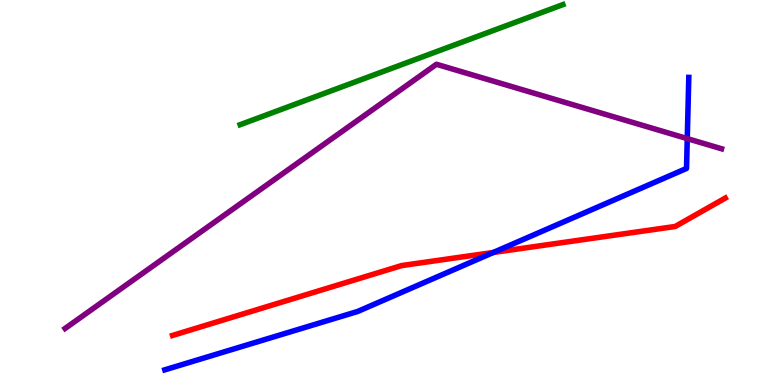[{'lines': ['blue', 'red'], 'intersections': [{'x': 6.37, 'y': 3.44}]}, {'lines': ['green', 'red'], 'intersections': []}, {'lines': ['purple', 'red'], 'intersections': []}, {'lines': ['blue', 'green'], 'intersections': []}, {'lines': ['blue', 'purple'], 'intersections': [{'x': 8.87, 'y': 6.4}]}, {'lines': ['green', 'purple'], 'intersections': []}]